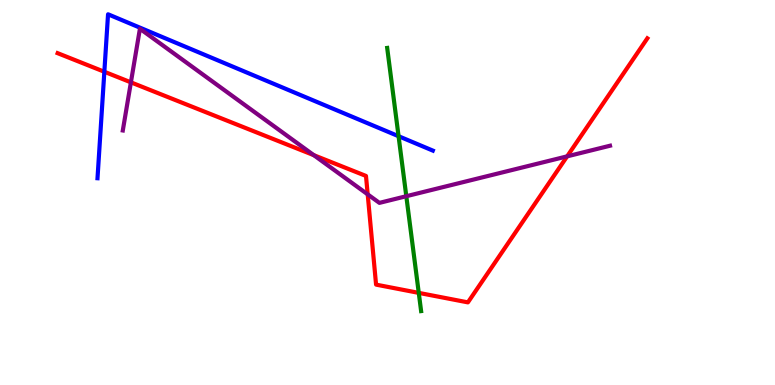[{'lines': ['blue', 'red'], 'intersections': [{'x': 1.35, 'y': 8.14}]}, {'lines': ['green', 'red'], 'intersections': [{'x': 5.4, 'y': 2.39}]}, {'lines': ['purple', 'red'], 'intersections': [{'x': 1.69, 'y': 7.86}, {'x': 4.05, 'y': 5.97}, {'x': 4.74, 'y': 4.95}, {'x': 7.32, 'y': 5.94}]}, {'lines': ['blue', 'green'], 'intersections': [{'x': 5.14, 'y': 6.46}]}, {'lines': ['blue', 'purple'], 'intersections': []}, {'lines': ['green', 'purple'], 'intersections': [{'x': 5.24, 'y': 4.9}]}]